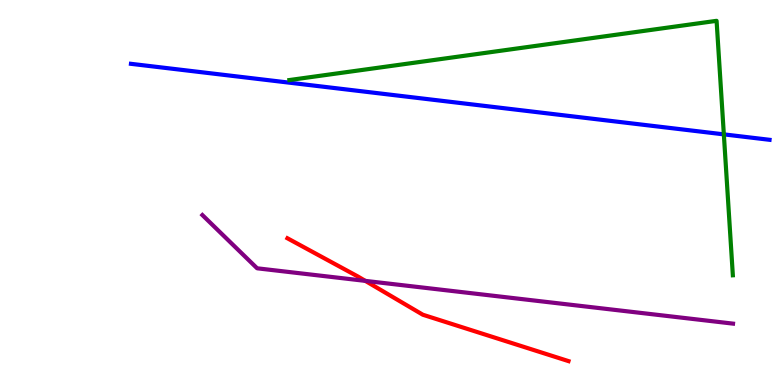[{'lines': ['blue', 'red'], 'intersections': []}, {'lines': ['green', 'red'], 'intersections': []}, {'lines': ['purple', 'red'], 'intersections': [{'x': 4.71, 'y': 2.7}]}, {'lines': ['blue', 'green'], 'intersections': [{'x': 9.34, 'y': 6.51}]}, {'lines': ['blue', 'purple'], 'intersections': []}, {'lines': ['green', 'purple'], 'intersections': []}]